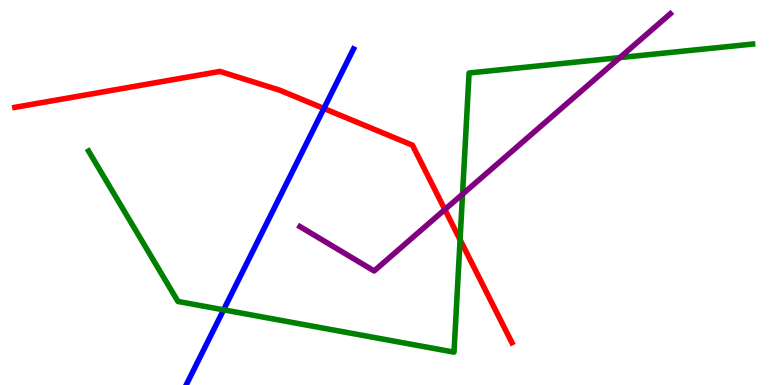[{'lines': ['blue', 'red'], 'intersections': [{'x': 4.18, 'y': 7.18}]}, {'lines': ['green', 'red'], 'intersections': [{'x': 5.94, 'y': 3.77}]}, {'lines': ['purple', 'red'], 'intersections': [{'x': 5.74, 'y': 4.56}]}, {'lines': ['blue', 'green'], 'intersections': [{'x': 2.89, 'y': 1.95}]}, {'lines': ['blue', 'purple'], 'intersections': []}, {'lines': ['green', 'purple'], 'intersections': [{'x': 5.97, 'y': 4.96}, {'x': 8.0, 'y': 8.5}]}]